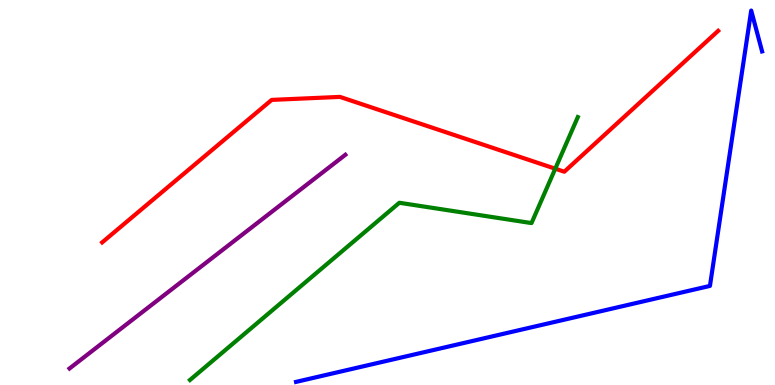[{'lines': ['blue', 'red'], 'intersections': []}, {'lines': ['green', 'red'], 'intersections': [{'x': 7.16, 'y': 5.62}]}, {'lines': ['purple', 'red'], 'intersections': []}, {'lines': ['blue', 'green'], 'intersections': []}, {'lines': ['blue', 'purple'], 'intersections': []}, {'lines': ['green', 'purple'], 'intersections': []}]